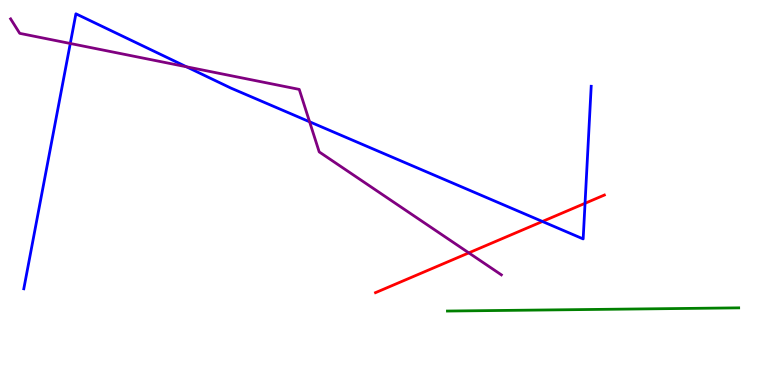[{'lines': ['blue', 'red'], 'intersections': [{'x': 7.0, 'y': 4.25}, {'x': 7.55, 'y': 4.72}]}, {'lines': ['green', 'red'], 'intersections': []}, {'lines': ['purple', 'red'], 'intersections': [{'x': 6.05, 'y': 3.43}]}, {'lines': ['blue', 'green'], 'intersections': []}, {'lines': ['blue', 'purple'], 'intersections': [{'x': 0.907, 'y': 8.87}, {'x': 2.41, 'y': 8.27}, {'x': 3.99, 'y': 6.84}]}, {'lines': ['green', 'purple'], 'intersections': []}]